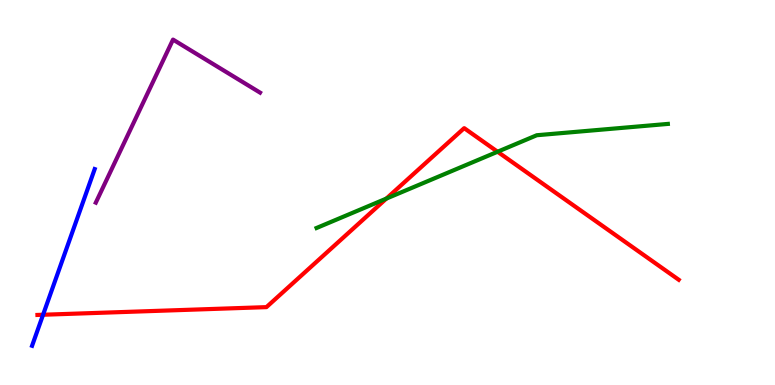[{'lines': ['blue', 'red'], 'intersections': [{'x': 0.556, 'y': 1.82}]}, {'lines': ['green', 'red'], 'intersections': [{'x': 4.99, 'y': 4.84}, {'x': 6.42, 'y': 6.06}]}, {'lines': ['purple', 'red'], 'intersections': []}, {'lines': ['blue', 'green'], 'intersections': []}, {'lines': ['blue', 'purple'], 'intersections': []}, {'lines': ['green', 'purple'], 'intersections': []}]